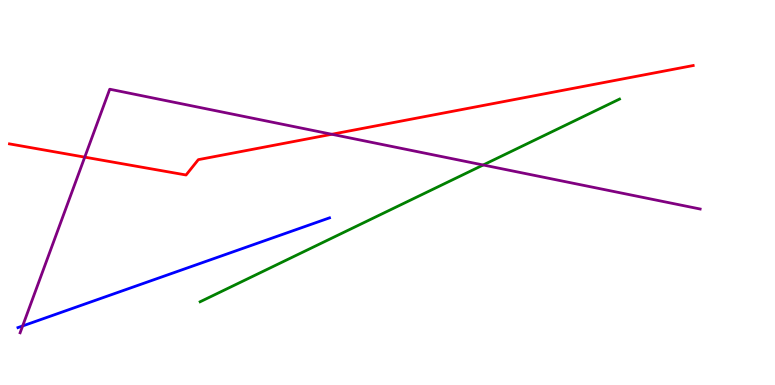[{'lines': ['blue', 'red'], 'intersections': []}, {'lines': ['green', 'red'], 'intersections': []}, {'lines': ['purple', 'red'], 'intersections': [{'x': 1.09, 'y': 5.92}, {'x': 4.28, 'y': 6.51}]}, {'lines': ['blue', 'green'], 'intersections': []}, {'lines': ['blue', 'purple'], 'intersections': [{'x': 0.292, 'y': 1.53}]}, {'lines': ['green', 'purple'], 'intersections': [{'x': 6.23, 'y': 5.71}]}]